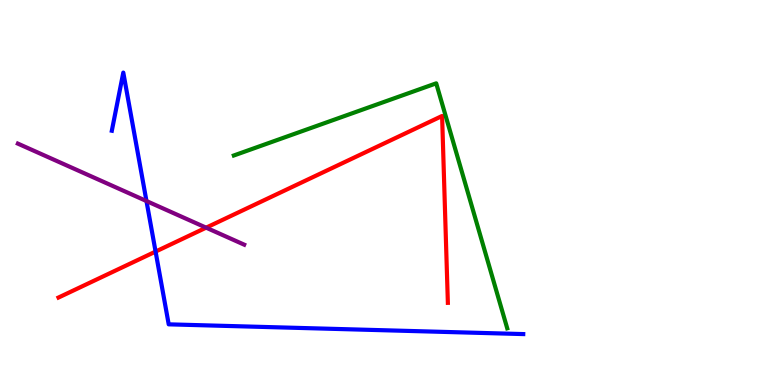[{'lines': ['blue', 'red'], 'intersections': [{'x': 2.01, 'y': 3.47}]}, {'lines': ['green', 'red'], 'intersections': []}, {'lines': ['purple', 'red'], 'intersections': [{'x': 2.66, 'y': 4.09}]}, {'lines': ['blue', 'green'], 'intersections': []}, {'lines': ['blue', 'purple'], 'intersections': [{'x': 1.89, 'y': 4.78}]}, {'lines': ['green', 'purple'], 'intersections': []}]